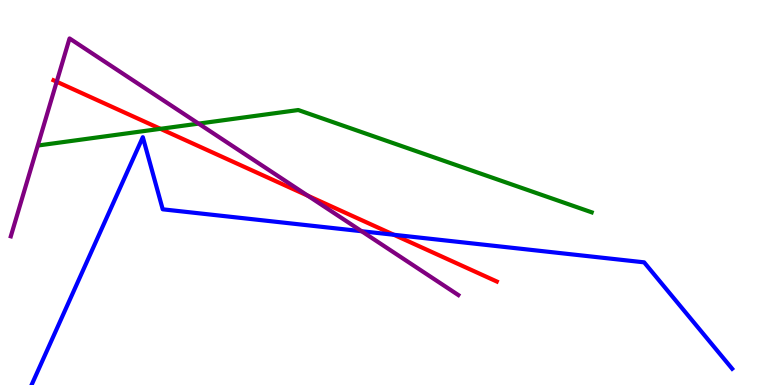[{'lines': ['blue', 'red'], 'intersections': [{'x': 5.08, 'y': 3.9}]}, {'lines': ['green', 'red'], 'intersections': [{'x': 2.07, 'y': 6.65}]}, {'lines': ['purple', 'red'], 'intersections': [{'x': 0.732, 'y': 7.88}, {'x': 3.97, 'y': 4.92}]}, {'lines': ['blue', 'green'], 'intersections': []}, {'lines': ['blue', 'purple'], 'intersections': [{'x': 4.67, 'y': 3.99}]}, {'lines': ['green', 'purple'], 'intersections': [{'x': 2.56, 'y': 6.79}]}]